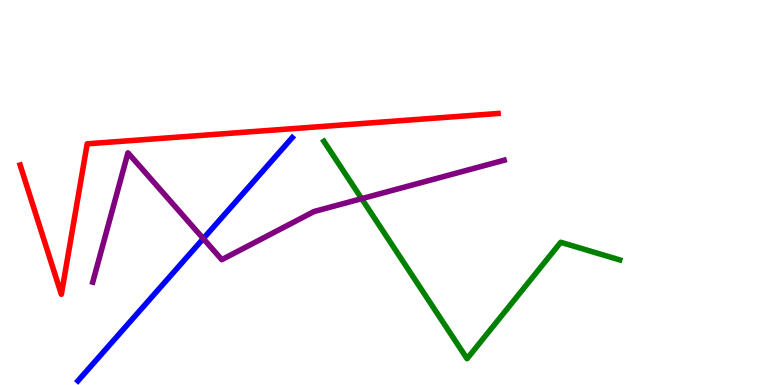[{'lines': ['blue', 'red'], 'intersections': []}, {'lines': ['green', 'red'], 'intersections': []}, {'lines': ['purple', 'red'], 'intersections': []}, {'lines': ['blue', 'green'], 'intersections': []}, {'lines': ['blue', 'purple'], 'intersections': [{'x': 2.62, 'y': 3.8}]}, {'lines': ['green', 'purple'], 'intersections': [{'x': 4.67, 'y': 4.84}]}]